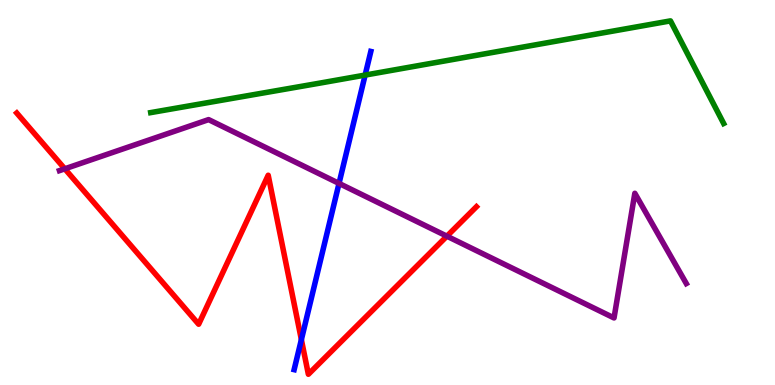[{'lines': ['blue', 'red'], 'intersections': [{'x': 3.89, 'y': 1.18}]}, {'lines': ['green', 'red'], 'intersections': []}, {'lines': ['purple', 'red'], 'intersections': [{'x': 0.836, 'y': 5.62}, {'x': 5.77, 'y': 3.87}]}, {'lines': ['blue', 'green'], 'intersections': [{'x': 4.71, 'y': 8.05}]}, {'lines': ['blue', 'purple'], 'intersections': [{'x': 4.37, 'y': 5.24}]}, {'lines': ['green', 'purple'], 'intersections': []}]